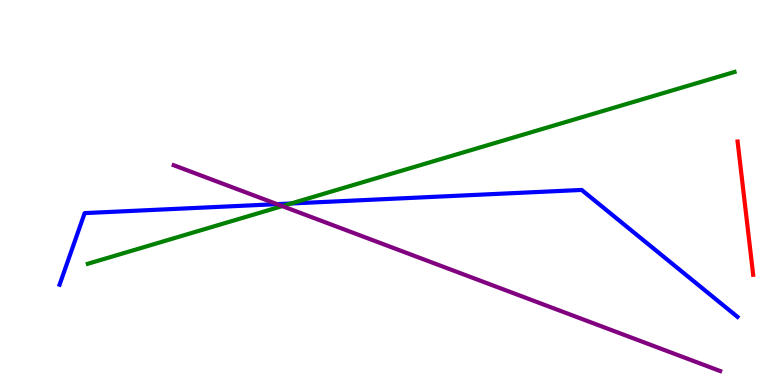[{'lines': ['blue', 'red'], 'intersections': []}, {'lines': ['green', 'red'], 'intersections': []}, {'lines': ['purple', 'red'], 'intersections': []}, {'lines': ['blue', 'green'], 'intersections': [{'x': 3.76, 'y': 4.71}]}, {'lines': ['blue', 'purple'], 'intersections': [{'x': 3.57, 'y': 4.7}]}, {'lines': ['green', 'purple'], 'intersections': [{'x': 3.64, 'y': 4.65}]}]